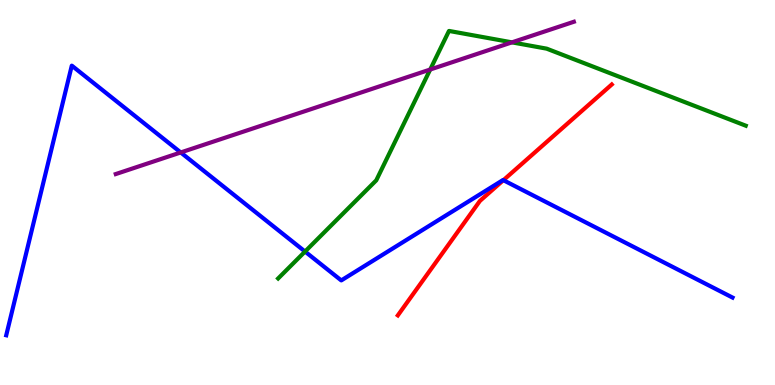[{'lines': ['blue', 'red'], 'intersections': [{'x': 6.5, 'y': 5.32}]}, {'lines': ['green', 'red'], 'intersections': []}, {'lines': ['purple', 'red'], 'intersections': []}, {'lines': ['blue', 'green'], 'intersections': [{'x': 3.94, 'y': 3.47}]}, {'lines': ['blue', 'purple'], 'intersections': [{'x': 2.33, 'y': 6.04}]}, {'lines': ['green', 'purple'], 'intersections': [{'x': 5.55, 'y': 8.19}, {'x': 6.61, 'y': 8.9}]}]